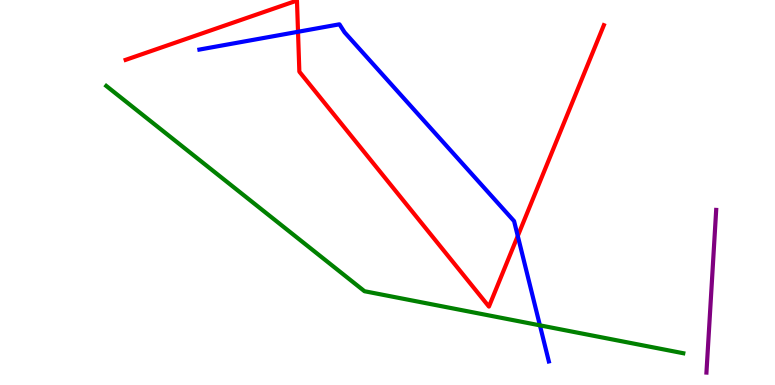[{'lines': ['blue', 'red'], 'intersections': [{'x': 3.85, 'y': 9.17}, {'x': 6.68, 'y': 3.87}]}, {'lines': ['green', 'red'], 'intersections': []}, {'lines': ['purple', 'red'], 'intersections': []}, {'lines': ['blue', 'green'], 'intersections': [{'x': 6.97, 'y': 1.55}]}, {'lines': ['blue', 'purple'], 'intersections': []}, {'lines': ['green', 'purple'], 'intersections': []}]